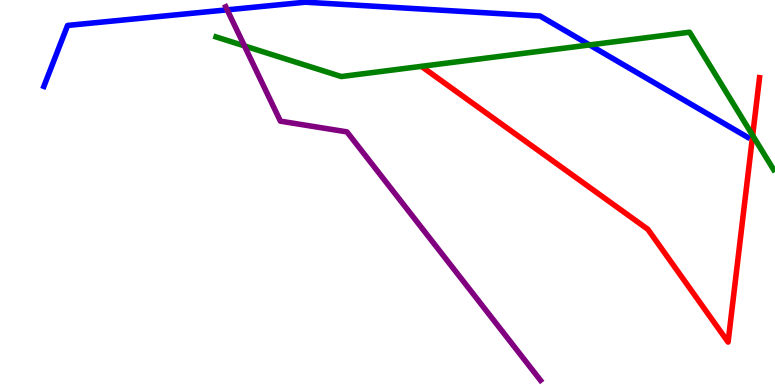[{'lines': ['blue', 'red'], 'intersections': []}, {'lines': ['green', 'red'], 'intersections': [{'x': 9.71, 'y': 6.48}]}, {'lines': ['purple', 'red'], 'intersections': []}, {'lines': ['blue', 'green'], 'intersections': [{'x': 7.61, 'y': 8.83}]}, {'lines': ['blue', 'purple'], 'intersections': [{'x': 2.93, 'y': 9.74}]}, {'lines': ['green', 'purple'], 'intersections': [{'x': 3.15, 'y': 8.81}]}]